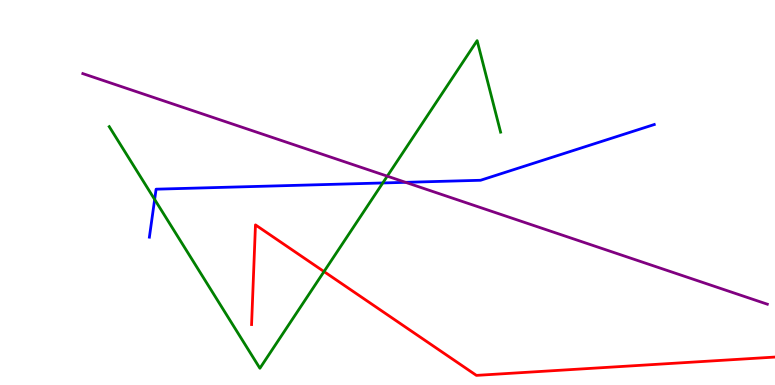[{'lines': ['blue', 'red'], 'intersections': []}, {'lines': ['green', 'red'], 'intersections': [{'x': 4.18, 'y': 2.95}]}, {'lines': ['purple', 'red'], 'intersections': []}, {'lines': ['blue', 'green'], 'intersections': [{'x': 2.0, 'y': 4.82}, {'x': 4.94, 'y': 5.25}]}, {'lines': ['blue', 'purple'], 'intersections': [{'x': 5.23, 'y': 5.26}]}, {'lines': ['green', 'purple'], 'intersections': [{'x': 5.0, 'y': 5.42}]}]